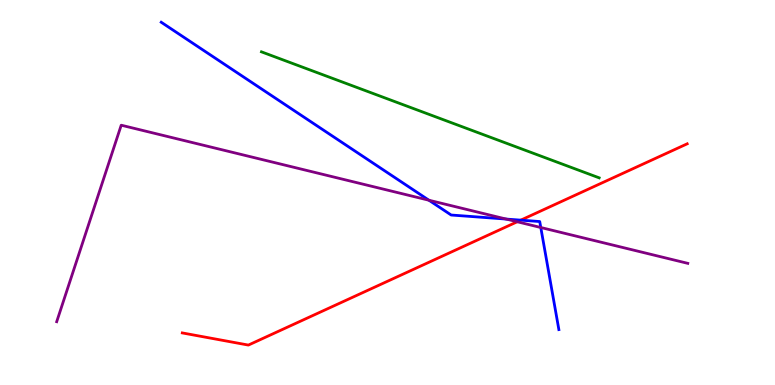[{'lines': ['blue', 'red'], 'intersections': [{'x': 6.72, 'y': 4.28}]}, {'lines': ['green', 'red'], 'intersections': []}, {'lines': ['purple', 'red'], 'intersections': [{'x': 6.67, 'y': 4.24}]}, {'lines': ['blue', 'green'], 'intersections': []}, {'lines': ['blue', 'purple'], 'intersections': [{'x': 5.53, 'y': 4.8}, {'x': 6.53, 'y': 4.31}, {'x': 6.98, 'y': 4.09}]}, {'lines': ['green', 'purple'], 'intersections': []}]